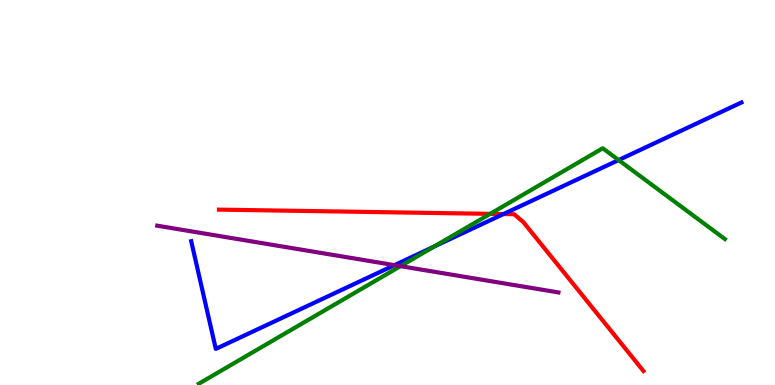[{'lines': ['blue', 'red'], 'intersections': [{'x': 6.5, 'y': 4.44}]}, {'lines': ['green', 'red'], 'intersections': [{'x': 6.33, 'y': 4.45}]}, {'lines': ['purple', 'red'], 'intersections': []}, {'lines': ['blue', 'green'], 'intersections': [{'x': 5.6, 'y': 3.6}, {'x': 7.98, 'y': 5.84}]}, {'lines': ['blue', 'purple'], 'intersections': [{'x': 5.09, 'y': 3.11}]}, {'lines': ['green', 'purple'], 'intersections': [{'x': 5.17, 'y': 3.09}]}]